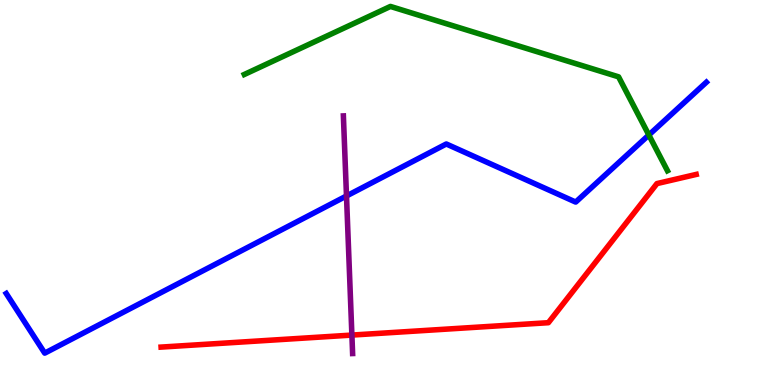[{'lines': ['blue', 'red'], 'intersections': []}, {'lines': ['green', 'red'], 'intersections': []}, {'lines': ['purple', 'red'], 'intersections': [{'x': 4.54, 'y': 1.3}]}, {'lines': ['blue', 'green'], 'intersections': [{'x': 8.37, 'y': 6.49}]}, {'lines': ['blue', 'purple'], 'intersections': [{'x': 4.47, 'y': 4.91}]}, {'lines': ['green', 'purple'], 'intersections': []}]